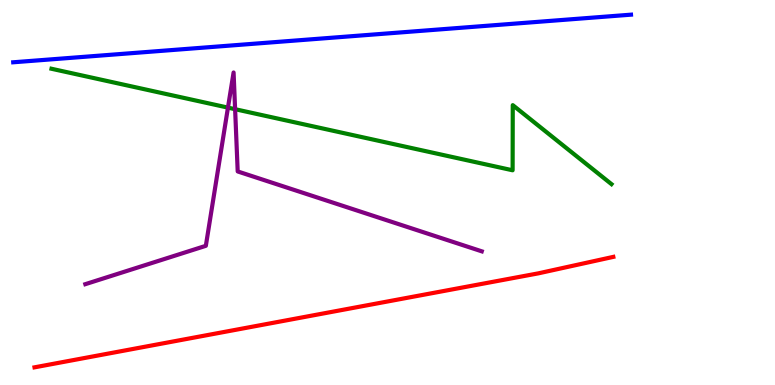[{'lines': ['blue', 'red'], 'intersections': []}, {'lines': ['green', 'red'], 'intersections': []}, {'lines': ['purple', 'red'], 'intersections': []}, {'lines': ['blue', 'green'], 'intersections': []}, {'lines': ['blue', 'purple'], 'intersections': []}, {'lines': ['green', 'purple'], 'intersections': [{'x': 2.94, 'y': 7.2}, {'x': 3.03, 'y': 7.16}]}]